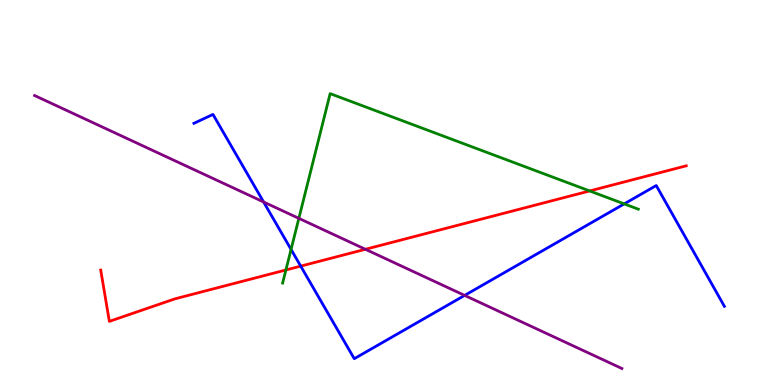[{'lines': ['blue', 'red'], 'intersections': [{'x': 3.88, 'y': 3.09}]}, {'lines': ['green', 'red'], 'intersections': [{'x': 3.69, 'y': 2.99}, {'x': 7.61, 'y': 5.04}]}, {'lines': ['purple', 'red'], 'intersections': [{'x': 4.71, 'y': 3.53}]}, {'lines': ['blue', 'green'], 'intersections': [{'x': 3.76, 'y': 3.52}, {'x': 8.05, 'y': 4.7}]}, {'lines': ['blue', 'purple'], 'intersections': [{'x': 3.4, 'y': 4.75}, {'x': 6.0, 'y': 2.33}]}, {'lines': ['green', 'purple'], 'intersections': [{'x': 3.86, 'y': 4.33}]}]